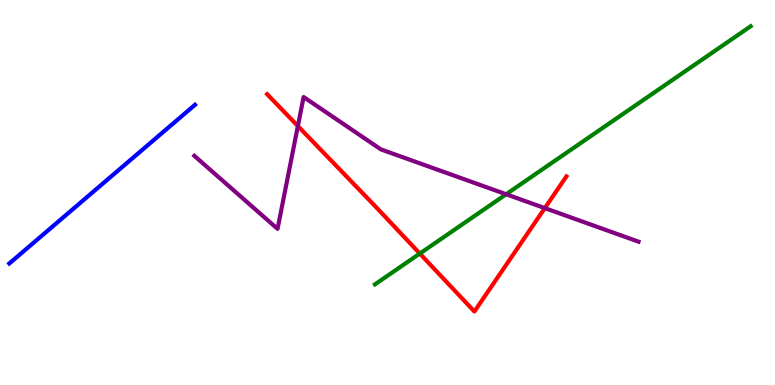[{'lines': ['blue', 'red'], 'intersections': []}, {'lines': ['green', 'red'], 'intersections': [{'x': 5.42, 'y': 3.41}]}, {'lines': ['purple', 'red'], 'intersections': [{'x': 3.84, 'y': 6.73}, {'x': 7.03, 'y': 4.59}]}, {'lines': ['blue', 'green'], 'intersections': []}, {'lines': ['blue', 'purple'], 'intersections': []}, {'lines': ['green', 'purple'], 'intersections': [{'x': 6.53, 'y': 4.95}]}]